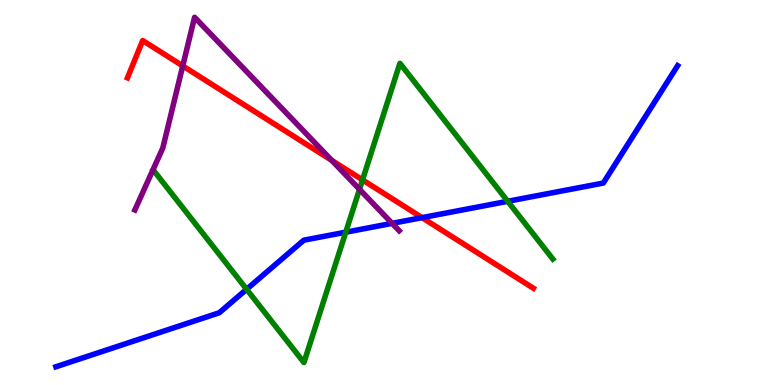[{'lines': ['blue', 'red'], 'intersections': [{'x': 5.45, 'y': 4.35}]}, {'lines': ['green', 'red'], 'intersections': [{'x': 4.68, 'y': 5.33}]}, {'lines': ['purple', 'red'], 'intersections': [{'x': 2.36, 'y': 8.29}, {'x': 4.28, 'y': 5.83}]}, {'lines': ['blue', 'green'], 'intersections': [{'x': 3.18, 'y': 2.49}, {'x': 4.46, 'y': 3.97}, {'x': 6.55, 'y': 4.77}]}, {'lines': ['blue', 'purple'], 'intersections': [{'x': 5.06, 'y': 4.2}]}, {'lines': ['green', 'purple'], 'intersections': [{'x': 4.64, 'y': 5.08}]}]